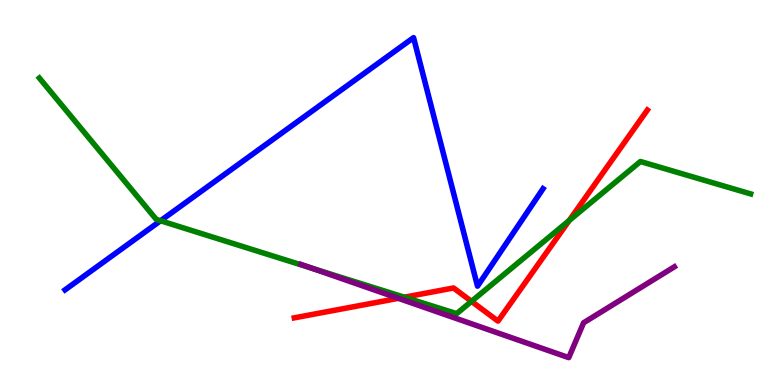[{'lines': ['blue', 'red'], 'intersections': []}, {'lines': ['green', 'red'], 'intersections': [{'x': 5.22, 'y': 2.28}, {'x': 6.08, 'y': 2.17}, {'x': 7.34, 'y': 4.27}]}, {'lines': ['purple', 'red'], 'intersections': [{'x': 5.14, 'y': 2.25}]}, {'lines': ['blue', 'green'], 'intersections': [{'x': 2.07, 'y': 4.27}]}, {'lines': ['blue', 'purple'], 'intersections': []}, {'lines': ['green', 'purple'], 'intersections': [{'x': 4.02, 'y': 3.03}]}]